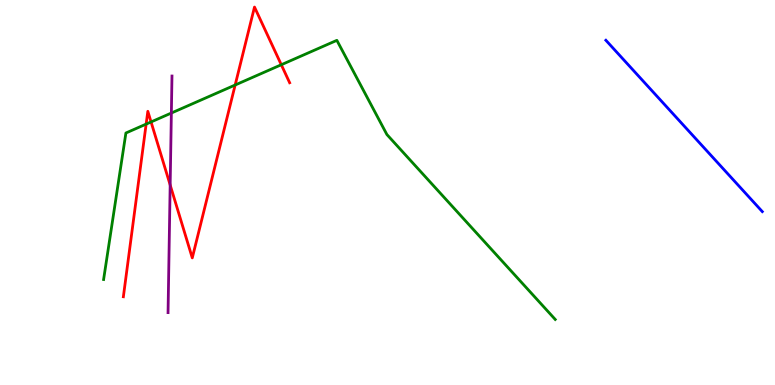[{'lines': ['blue', 'red'], 'intersections': []}, {'lines': ['green', 'red'], 'intersections': [{'x': 1.89, 'y': 6.78}, {'x': 1.95, 'y': 6.83}, {'x': 3.03, 'y': 7.79}, {'x': 3.63, 'y': 8.32}]}, {'lines': ['purple', 'red'], 'intersections': [{'x': 2.2, 'y': 5.2}]}, {'lines': ['blue', 'green'], 'intersections': []}, {'lines': ['blue', 'purple'], 'intersections': []}, {'lines': ['green', 'purple'], 'intersections': [{'x': 2.21, 'y': 7.06}]}]